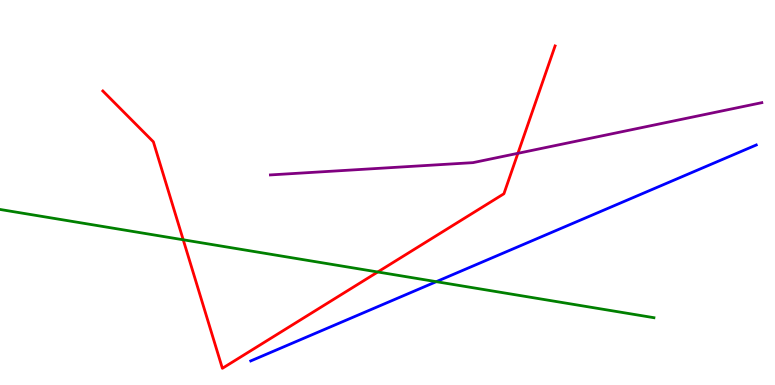[{'lines': ['blue', 'red'], 'intersections': []}, {'lines': ['green', 'red'], 'intersections': [{'x': 2.36, 'y': 3.77}, {'x': 4.87, 'y': 2.94}]}, {'lines': ['purple', 'red'], 'intersections': [{'x': 6.68, 'y': 6.02}]}, {'lines': ['blue', 'green'], 'intersections': [{'x': 5.63, 'y': 2.68}]}, {'lines': ['blue', 'purple'], 'intersections': []}, {'lines': ['green', 'purple'], 'intersections': []}]